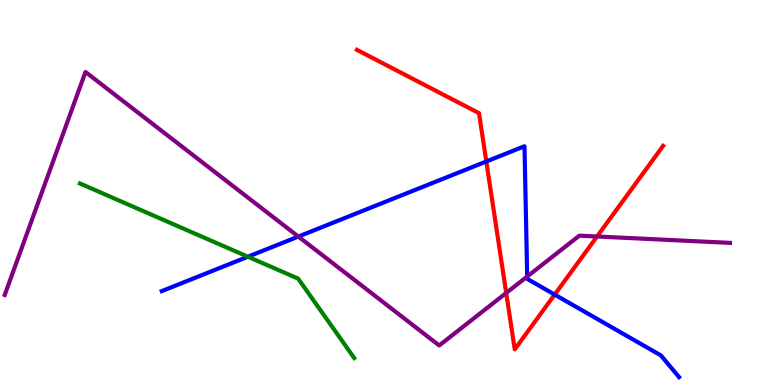[{'lines': ['blue', 'red'], 'intersections': [{'x': 6.28, 'y': 5.81}, {'x': 7.16, 'y': 2.35}]}, {'lines': ['green', 'red'], 'intersections': []}, {'lines': ['purple', 'red'], 'intersections': [{'x': 6.53, 'y': 2.39}, {'x': 7.7, 'y': 3.86}]}, {'lines': ['blue', 'green'], 'intersections': [{'x': 3.2, 'y': 3.33}]}, {'lines': ['blue', 'purple'], 'intersections': [{'x': 3.85, 'y': 3.86}, {'x': 6.8, 'y': 2.82}]}, {'lines': ['green', 'purple'], 'intersections': []}]